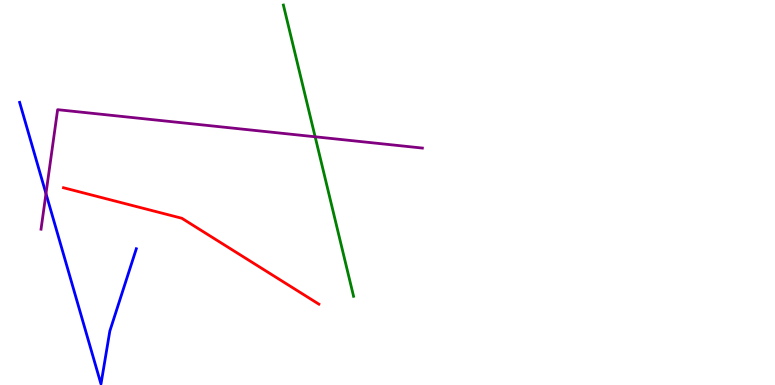[{'lines': ['blue', 'red'], 'intersections': []}, {'lines': ['green', 'red'], 'intersections': []}, {'lines': ['purple', 'red'], 'intersections': []}, {'lines': ['blue', 'green'], 'intersections': []}, {'lines': ['blue', 'purple'], 'intersections': [{'x': 0.593, 'y': 4.97}]}, {'lines': ['green', 'purple'], 'intersections': [{'x': 4.07, 'y': 6.45}]}]